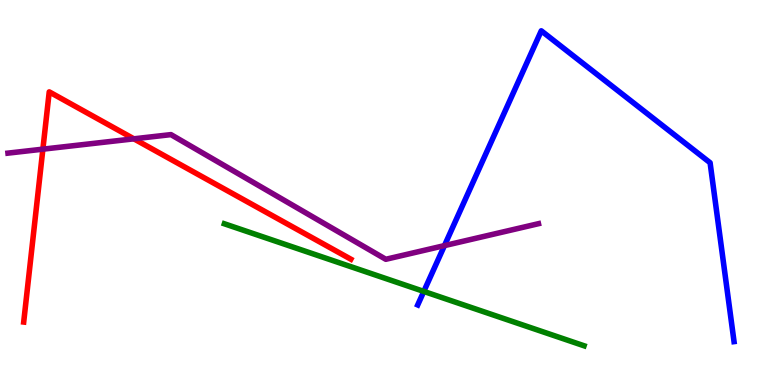[{'lines': ['blue', 'red'], 'intersections': []}, {'lines': ['green', 'red'], 'intersections': []}, {'lines': ['purple', 'red'], 'intersections': [{'x': 0.553, 'y': 6.13}, {'x': 1.73, 'y': 6.39}]}, {'lines': ['blue', 'green'], 'intersections': [{'x': 5.47, 'y': 2.43}]}, {'lines': ['blue', 'purple'], 'intersections': [{'x': 5.73, 'y': 3.62}]}, {'lines': ['green', 'purple'], 'intersections': []}]